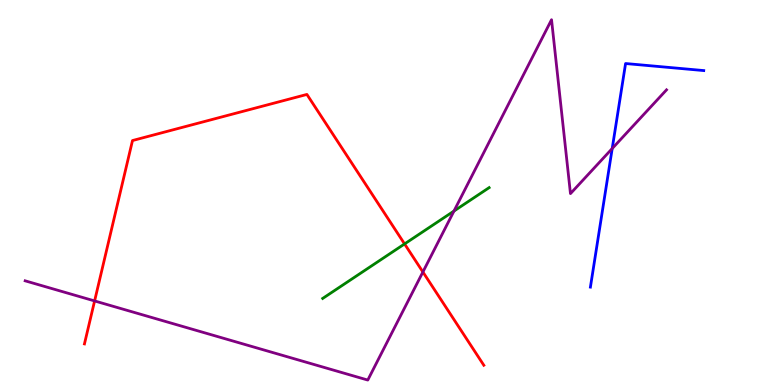[{'lines': ['blue', 'red'], 'intersections': []}, {'lines': ['green', 'red'], 'intersections': [{'x': 5.22, 'y': 3.66}]}, {'lines': ['purple', 'red'], 'intersections': [{'x': 1.22, 'y': 2.18}, {'x': 5.46, 'y': 2.94}]}, {'lines': ['blue', 'green'], 'intersections': []}, {'lines': ['blue', 'purple'], 'intersections': [{'x': 7.9, 'y': 6.14}]}, {'lines': ['green', 'purple'], 'intersections': [{'x': 5.86, 'y': 4.52}]}]